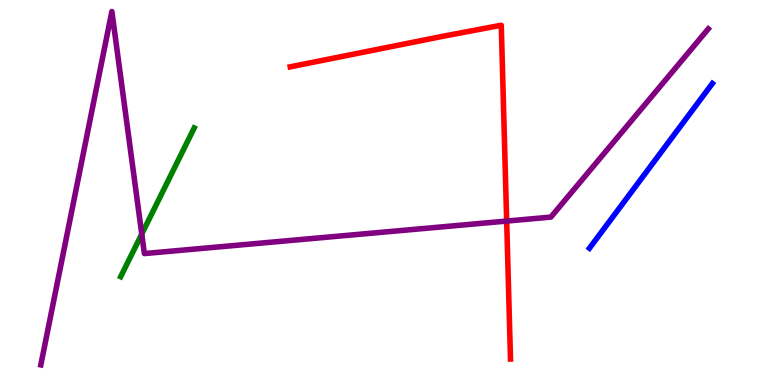[{'lines': ['blue', 'red'], 'intersections': []}, {'lines': ['green', 'red'], 'intersections': []}, {'lines': ['purple', 'red'], 'intersections': [{'x': 6.54, 'y': 4.26}]}, {'lines': ['blue', 'green'], 'intersections': []}, {'lines': ['blue', 'purple'], 'intersections': []}, {'lines': ['green', 'purple'], 'intersections': [{'x': 1.83, 'y': 3.92}]}]